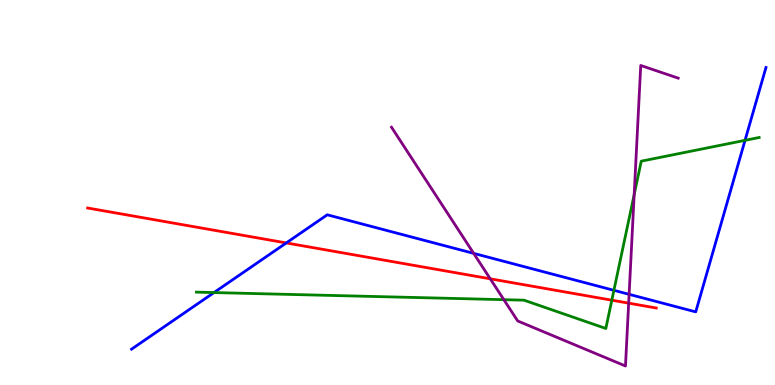[{'lines': ['blue', 'red'], 'intersections': [{'x': 3.69, 'y': 3.69}]}, {'lines': ['green', 'red'], 'intersections': [{'x': 7.89, 'y': 2.2}]}, {'lines': ['purple', 'red'], 'intersections': [{'x': 6.33, 'y': 2.76}, {'x': 8.11, 'y': 2.13}]}, {'lines': ['blue', 'green'], 'intersections': [{'x': 2.76, 'y': 2.4}, {'x': 7.92, 'y': 2.46}, {'x': 9.61, 'y': 6.36}]}, {'lines': ['blue', 'purple'], 'intersections': [{'x': 6.11, 'y': 3.42}, {'x': 8.12, 'y': 2.36}]}, {'lines': ['green', 'purple'], 'intersections': [{'x': 6.5, 'y': 2.22}, {'x': 8.18, 'y': 4.95}]}]